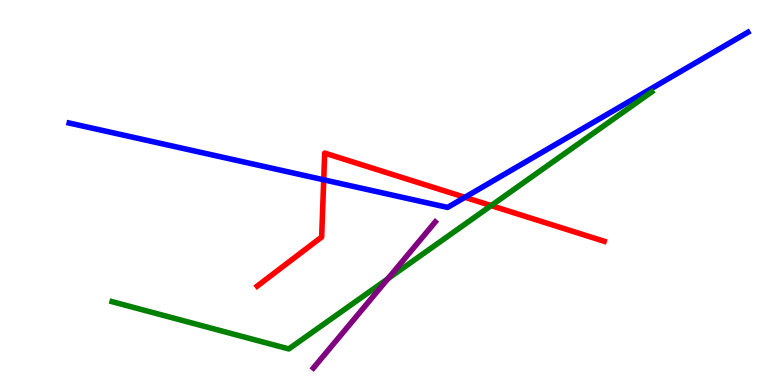[{'lines': ['blue', 'red'], 'intersections': [{'x': 4.18, 'y': 5.33}, {'x': 6.0, 'y': 4.88}]}, {'lines': ['green', 'red'], 'intersections': [{'x': 6.34, 'y': 4.66}]}, {'lines': ['purple', 'red'], 'intersections': []}, {'lines': ['blue', 'green'], 'intersections': []}, {'lines': ['blue', 'purple'], 'intersections': []}, {'lines': ['green', 'purple'], 'intersections': [{'x': 5.0, 'y': 2.76}]}]